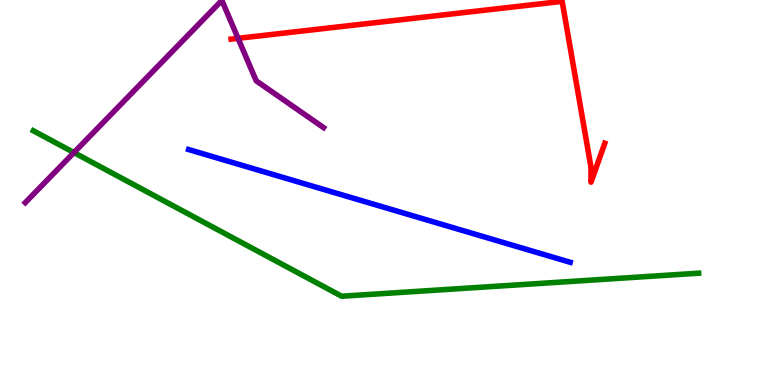[{'lines': ['blue', 'red'], 'intersections': []}, {'lines': ['green', 'red'], 'intersections': []}, {'lines': ['purple', 'red'], 'intersections': [{'x': 3.07, 'y': 9.0}]}, {'lines': ['blue', 'green'], 'intersections': []}, {'lines': ['blue', 'purple'], 'intersections': []}, {'lines': ['green', 'purple'], 'intersections': [{'x': 0.954, 'y': 6.04}]}]